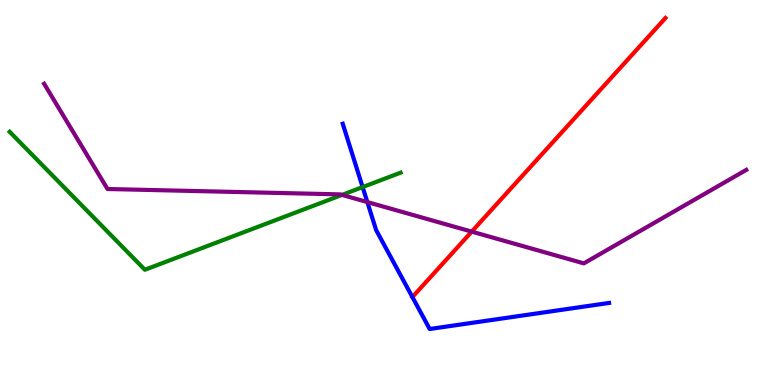[{'lines': ['blue', 'red'], 'intersections': []}, {'lines': ['green', 'red'], 'intersections': []}, {'lines': ['purple', 'red'], 'intersections': [{'x': 6.09, 'y': 3.98}]}, {'lines': ['blue', 'green'], 'intersections': [{'x': 4.68, 'y': 5.14}]}, {'lines': ['blue', 'purple'], 'intersections': [{'x': 4.74, 'y': 4.75}]}, {'lines': ['green', 'purple'], 'intersections': [{'x': 4.41, 'y': 4.94}]}]